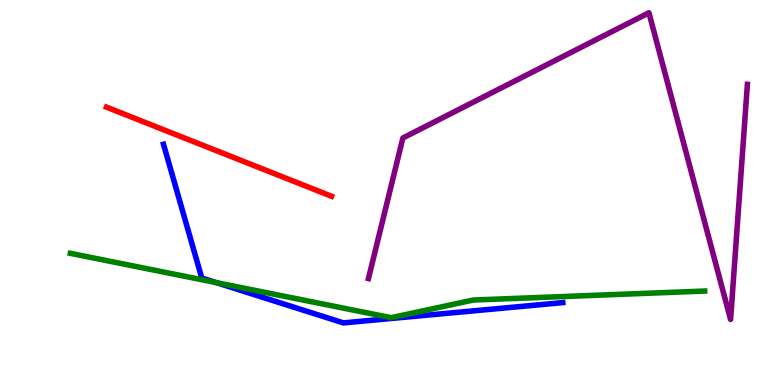[{'lines': ['blue', 'red'], 'intersections': []}, {'lines': ['green', 'red'], 'intersections': []}, {'lines': ['purple', 'red'], 'intersections': []}, {'lines': ['blue', 'green'], 'intersections': [{'x': 2.79, 'y': 2.66}]}, {'lines': ['blue', 'purple'], 'intersections': []}, {'lines': ['green', 'purple'], 'intersections': []}]